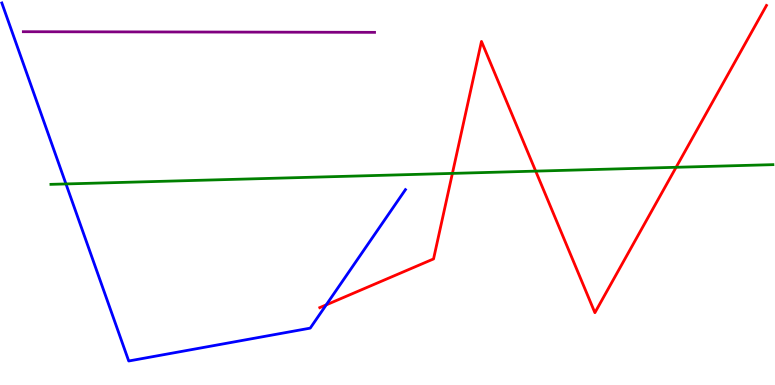[{'lines': ['blue', 'red'], 'intersections': [{'x': 4.21, 'y': 2.08}]}, {'lines': ['green', 'red'], 'intersections': [{'x': 5.84, 'y': 5.5}, {'x': 6.91, 'y': 5.56}, {'x': 8.72, 'y': 5.65}]}, {'lines': ['purple', 'red'], 'intersections': []}, {'lines': ['blue', 'green'], 'intersections': [{'x': 0.851, 'y': 5.22}]}, {'lines': ['blue', 'purple'], 'intersections': []}, {'lines': ['green', 'purple'], 'intersections': []}]